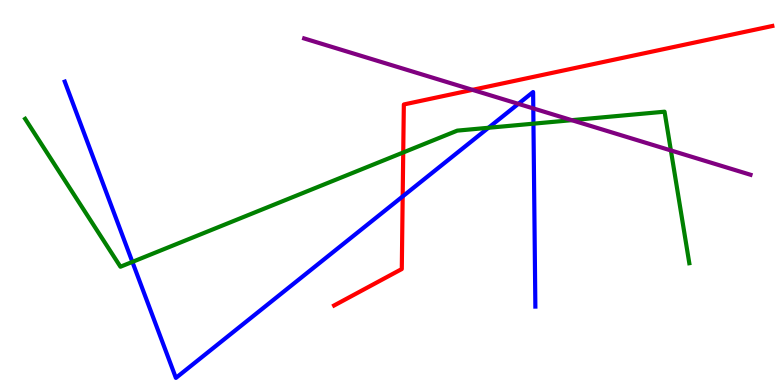[{'lines': ['blue', 'red'], 'intersections': [{'x': 5.2, 'y': 4.9}]}, {'lines': ['green', 'red'], 'intersections': [{'x': 5.2, 'y': 6.04}]}, {'lines': ['purple', 'red'], 'intersections': [{'x': 6.1, 'y': 7.67}]}, {'lines': ['blue', 'green'], 'intersections': [{'x': 1.71, 'y': 3.2}, {'x': 6.3, 'y': 6.68}, {'x': 6.88, 'y': 6.79}]}, {'lines': ['blue', 'purple'], 'intersections': [{'x': 6.69, 'y': 7.3}, {'x': 6.88, 'y': 7.18}]}, {'lines': ['green', 'purple'], 'intersections': [{'x': 7.38, 'y': 6.88}, {'x': 8.66, 'y': 6.09}]}]